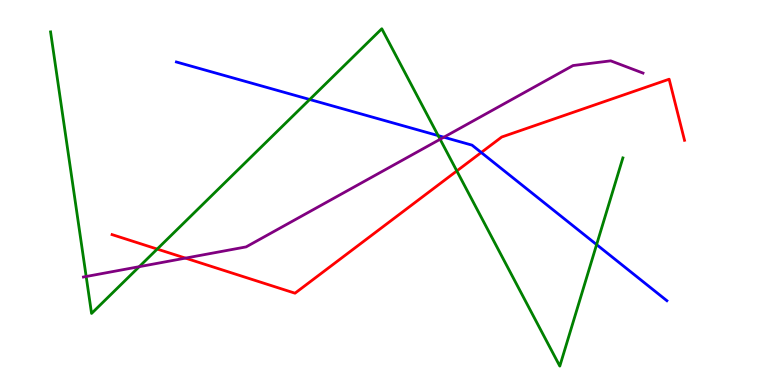[{'lines': ['blue', 'red'], 'intersections': [{'x': 6.21, 'y': 6.04}]}, {'lines': ['green', 'red'], 'intersections': [{'x': 2.03, 'y': 3.53}, {'x': 5.89, 'y': 5.56}]}, {'lines': ['purple', 'red'], 'intersections': [{'x': 2.39, 'y': 3.3}]}, {'lines': ['blue', 'green'], 'intersections': [{'x': 4.0, 'y': 7.42}, {'x': 5.65, 'y': 6.48}, {'x': 7.7, 'y': 3.65}]}, {'lines': ['blue', 'purple'], 'intersections': [{'x': 5.73, 'y': 6.44}]}, {'lines': ['green', 'purple'], 'intersections': [{'x': 1.11, 'y': 2.82}, {'x': 1.8, 'y': 3.07}, {'x': 5.68, 'y': 6.38}]}]